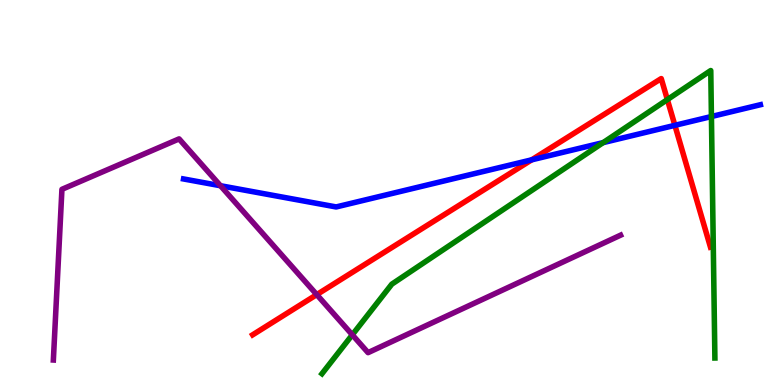[{'lines': ['blue', 'red'], 'intersections': [{'x': 6.86, 'y': 5.85}, {'x': 8.71, 'y': 6.74}]}, {'lines': ['green', 'red'], 'intersections': [{'x': 8.61, 'y': 7.41}]}, {'lines': ['purple', 'red'], 'intersections': [{'x': 4.09, 'y': 2.35}]}, {'lines': ['blue', 'green'], 'intersections': [{'x': 7.78, 'y': 6.3}, {'x': 9.18, 'y': 6.97}]}, {'lines': ['blue', 'purple'], 'intersections': [{'x': 2.84, 'y': 5.18}]}, {'lines': ['green', 'purple'], 'intersections': [{'x': 4.55, 'y': 1.3}]}]